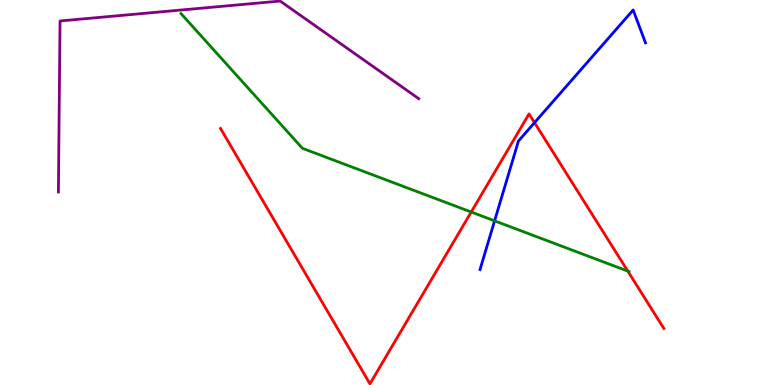[{'lines': ['blue', 'red'], 'intersections': [{'x': 6.9, 'y': 6.81}]}, {'lines': ['green', 'red'], 'intersections': [{'x': 6.08, 'y': 4.49}, {'x': 8.1, 'y': 2.96}]}, {'lines': ['purple', 'red'], 'intersections': []}, {'lines': ['blue', 'green'], 'intersections': [{'x': 6.38, 'y': 4.26}]}, {'lines': ['blue', 'purple'], 'intersections': []}, {'lines': ['green', 'purple'], 'intersections': []}]